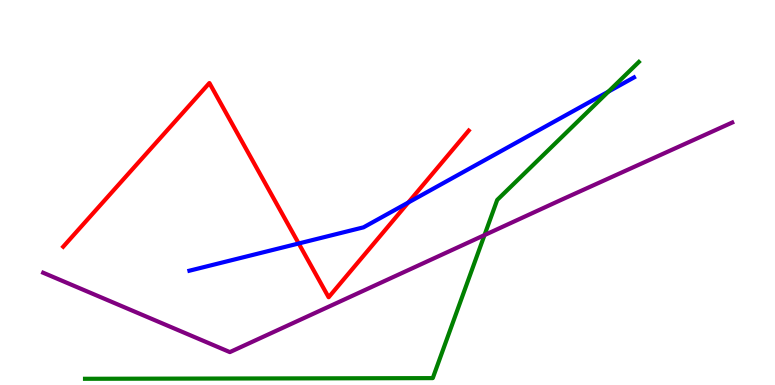[{'lines': ['blue', 'red'], 'intersections': [{'x': 3.85, 'y': 3.68}, {'x': 5.27, 'y': 4.74}]}, {'lines': ['green', 'red'], 'intersections': []}, {'lines': ['purple', 'red'], 'intersections': []}, {'lines': ['blue', 'green'], 'intersections': [{'x': 7.85, 'y': 7.62}]}, {'lines': ['blue', 'purple'], 'intersections': []}, {'lines': ['green', 'purple'], 'intersections': [{'x': 6.25, 'y': 3.89}]}]